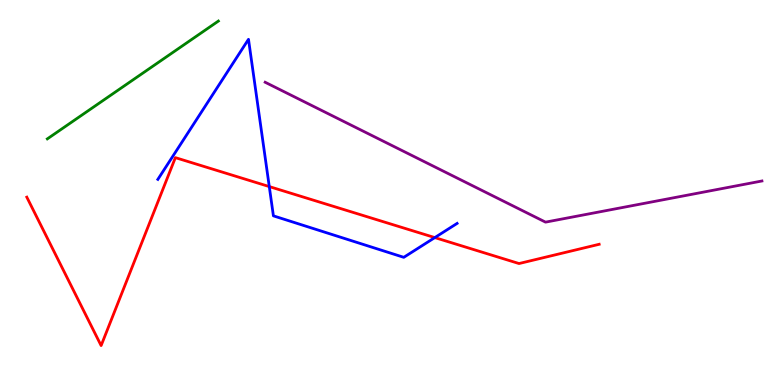[{'lines': ['blue', 'red'], 'intersections': [{'x': 3.47, 'y': 5.15}, {'x': 5.61, 'y': 3.83}]}, {'lines': ['green', 'red'], 'intersections': []}, {'lines': ['purple', 'red'], 'intersections': []}, {'lines': ['blue', 'green'], 'intersections': []}, {'lines': ['blue', 'purple'], 'intersections': []}, {'lines': ['green', 'purple'], 'intersections': []}]